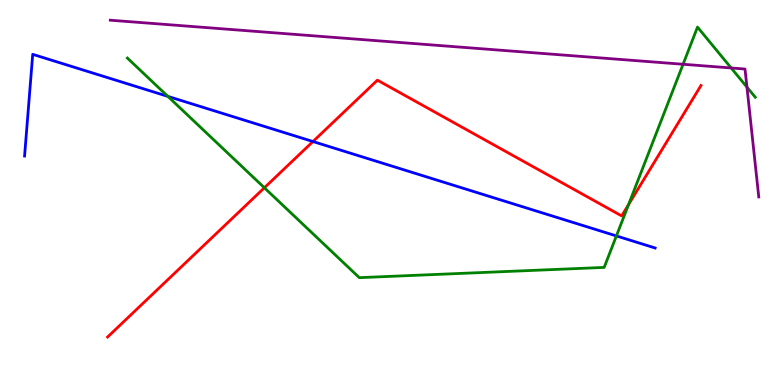[{'lines': ['blue', 'red'], 'intersections': [{'x': 4.04, 'y': 6.32}]}, {'lines': ['green', 'red'], 'intersections': [{'x': 3.41, 'y': 5.12}, {'x': 8.11, 'y': 4.69}]}, {'lines': ['purple', 'red'], 'intersections': []}, {'lines': ['blue', 'green'], 'intersections': [{'x': 2.17, 'y': 7.5}, {'x': 7.95, 'y': 3.87}]}, {'lines': ['blue', 'purple'], 'intersections': []}, {'lines': ['green', 'purple'], 'intersections': [{'x': 8.81, 'y': 8.33}, {'x': 9.43, 'y': 8.23}, {'x': 9.64, 'y': 7.74}]}]